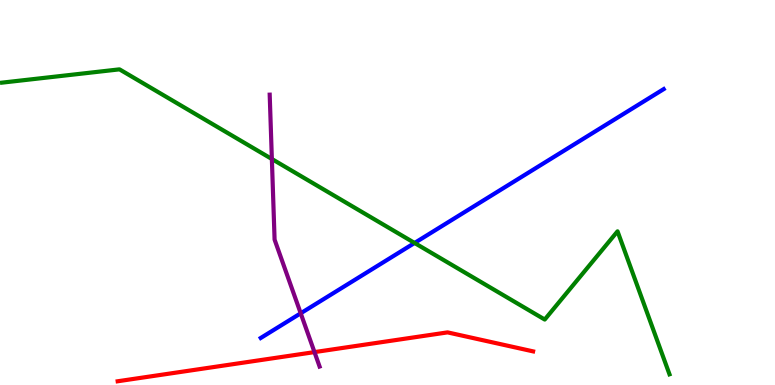[{'lines': ['blue', 'red'], 'intersections': []}, {'lines': ['green', 'red'], 'intersections': []}, {'lines': ['purple', 'red'], 'intersections': [{'x': 4.06, 'y': 0.854}]}, {'lines': ['blue', 'green'], 'intersections': [{'x': 5.35, 'y': 3.69}]}, {'lines': ['blue', 'purple'], 'intersections': [{'x': 3.88, 'y': 1.86}]}, {'lines': ['green', 'purple'], 'intersections': [{'x': 3.51, 'y': 5.87}]}]